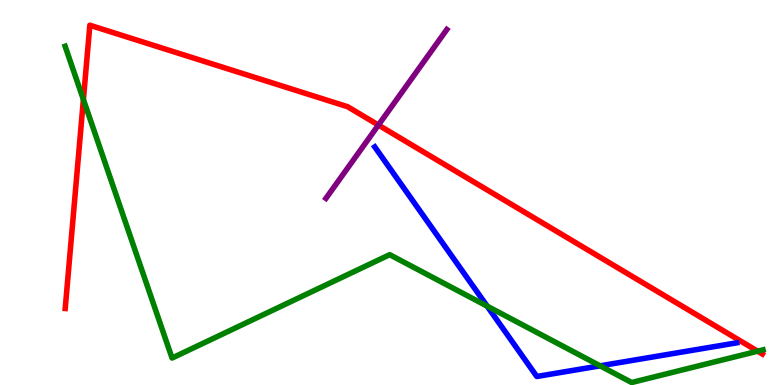[{'lines': ['blue', 'red'], 'intersections': []}, {'lines': ['green', 'red'], 'intersections': [{'x': 1.08, 'y': 7.41}, {'x': 9.78, 'y': 0.878}]}, {'lines': ['purple', 'red'], 'intersections': [{'x': 4.88, 'y': 6.75}]}, {'lines': ['blue', 'green'], 'intersections': [{'x': 6.29, 'y': 2.05}, {'x': 7.74, 'y': 0.498}]}, {'lines': ['blue', 'purple'], 'intersections': []}, {'lines': ['green', 'purple'], 'intersections': []}]